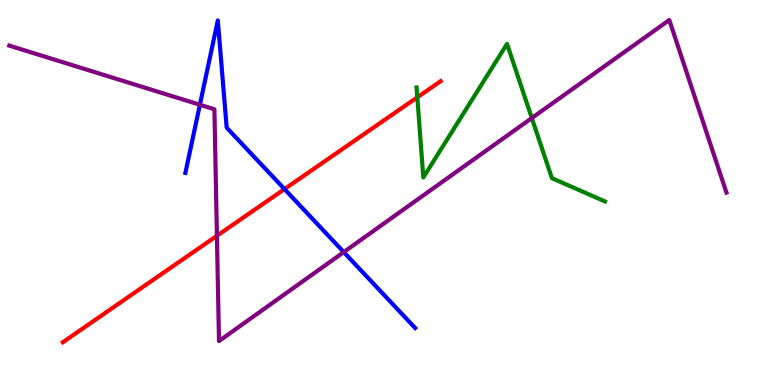[{'lines': ['blue', 'red'], 'intersections': [{'x': 3.67, 'y': 5.09}]}, {'lines': ['green', 'red'], 'intersections': [{'x': 5.38, 'y': 7.47}]}, {'lines': ['purple', 'red'], 'intersections': [{'x': 2.8, 'y': 3.88}]}, {'lines': ['blue', 'green'], 'intersections': []}, {'lines': ['blue', 'purple'], 'intersections': [{'x': 2.58, 'y': 7.28}, {'x': 4.44, 'y': 3.45}]}, {'lines': ['green', 'purple'], 'intersections': [{'x': 6.86, 'y': 6.93}]}]